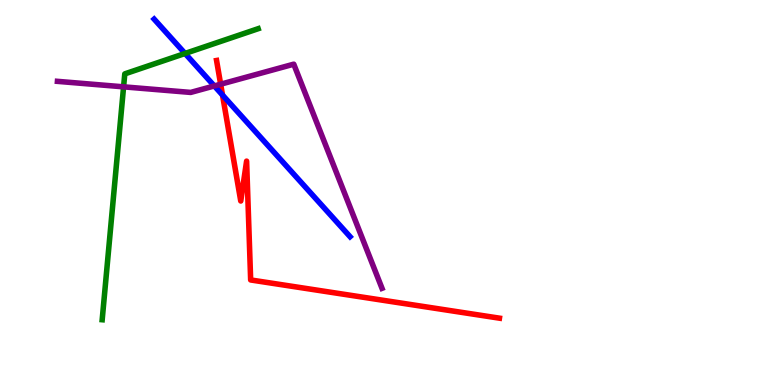[{'lines': ['blue', 'red'], 'intersections': [{'x': 2.87, 'y': 7.53}]}, {'lines': ['green', 'red'], 'intersections': []}, {'lines': ['purple', 'red'], 'intersections': [{'x': 2.85, 'y': 7.81}]}, {'lines': ['blue', 'green'], 'intersections': [{'x': 2.39, 'y': 8.61}]}, {'lines': ['blue', 'purple'], 'intersections': [{'x': 2.77, 'y': 7.77}]}, {'lines': ['green', 'purple'], 'intersections': [{'x': 1.59, 'y': 7.74}]}]